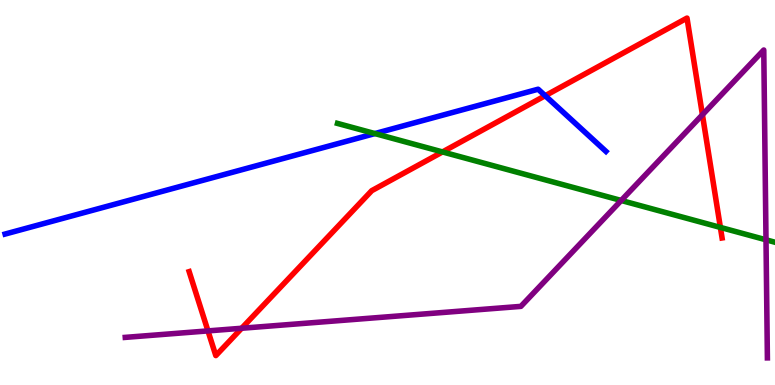[{'lines': ['blue', 'red'], 'intersections': [{'x': 7.03, 'y': 7.51}]}, {'lines': ['green', 'red'], 'intersections': [{'x': 5.71, 'y': 6.05}, {'x': 9.3, 'y': 4.09}]}, {'lines': ['purple', 'red'], 'intersections': [{'x': 2.68, 'y': 1.41}, {'x': 3.12, 'y': 1.47}, {'x': 9.06, 'y': 7.02}]}, {'lines': ['blue', 'green'], 'intersections': [{'x': 4.84, 'y': 6.53}]}, {'lines': ['blue', 'purple'], 'intersections': []}, {'lines': ['green', 'purple'], 'intersections': [{'x': 8.02, 'y': 4.79}, {'x': 9.88, 'y': 3.77}]}]